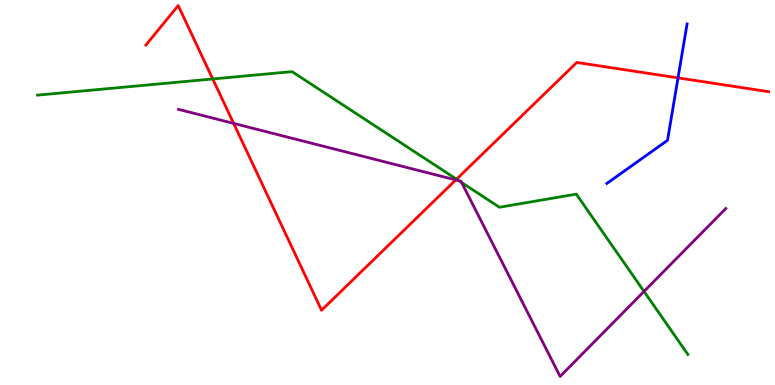[{'lines': ['blue', 'red'], 'intersections': [{'x': 8.75, 'y': 7.98}]}, {'lines': ['green', 'red'], 'intersections': [{'x': 2.74, 'y': 7.95}, {'x': 5.89, 'y': 5.35}]}, {'lines': ['purple', 'red'], 'intersections': [{'x': 3.01, 'y': 6.79}, {'x': 5.88, 'y': 5.33}]}, {'lines': ['blue', 'green'], 'intersections': []}, {'lines': ['blue', 'purple'], 'intersections': []}, {'lines': ['green', 'purple'], 'intersections': [{'x': 5.92, 'y': 5.31}, {'x': 5.96, 'y': 5.26}, {'x': 8.31, 'y': 2.43}]}]